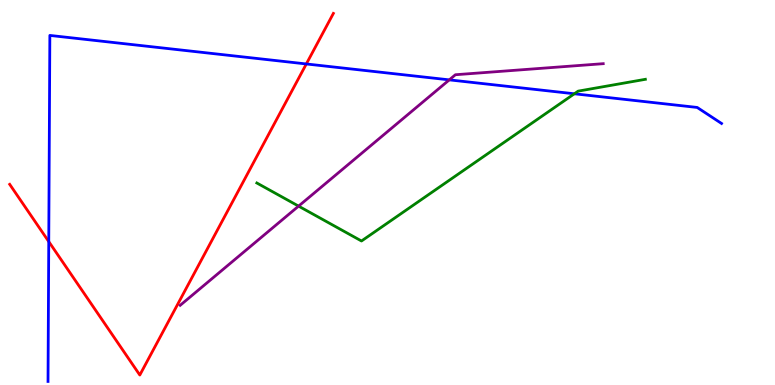[{'lines': ['blue', 'red'], 'intersections': [{'x': 0.629, 'y': 3.73}, {'x': 3.95, 'y': 8.34}]}, {'lines': ['green', 'red'], 'intersections': []}, {'lines': ['purple', 'red'], 'intersections': []}, {'lines': ['blue', 'green'], 'intersections': [{'x': 7.41, 'y': 7.56}]}, {'lines': ['blue', 'purple'], 'intersections': [{'x': 5.8, 'y': 7.93}]}, {'lines': ['green', 'purple'], 'intersections': [{'x': 3.85, 'y': 4.65}]}]